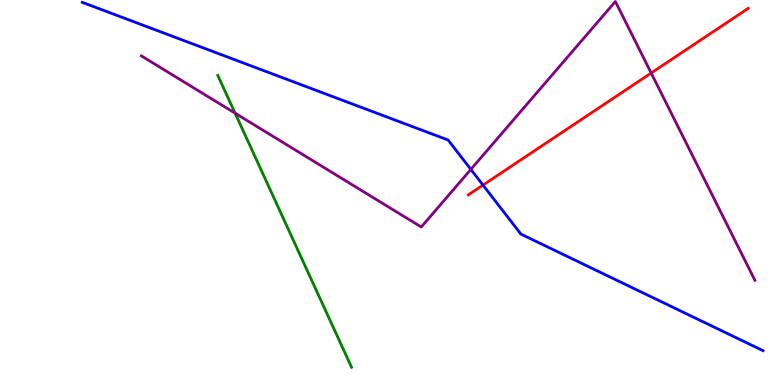[{'lines': ['blue', 'red'], 'intersections': [{'x': 6.23, 'y': 5.19}]}, {'lines': ['green', 'red'], 'intersections': []}, {'lines': ['purple', 'red'], 'intersections': [{'x': 8.4, 'y': 8.1}]}, {'lines': ['blue', 'green'], 'intersections': []}, {'lines': ['blue', 'purple'], 'intersections': [{'x': 6.08, 'y': 5.6}]}, {'lines': ['green', 'purple'], 'intersections': [{'x': 3.03, 'y': 7.06}]}]